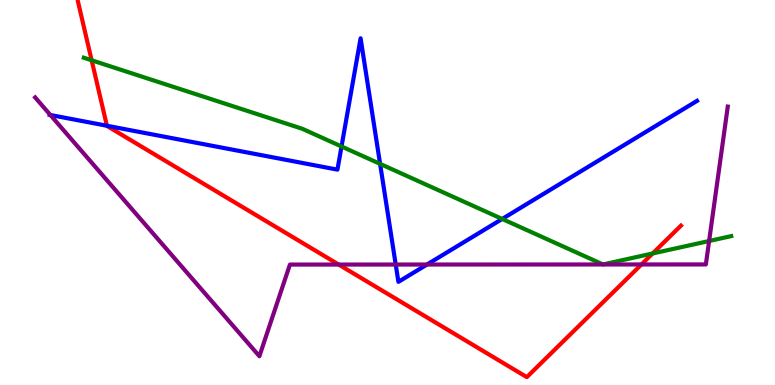[{'lines': ['blue', 'red'], 'intersections': [{'x': 1.38, 'y': 6.73}]}, {'lines': ['green', 'red'], 'intersections': [{'x': 1.18, 'y': 8.43}, {'x': 8.42, 'y': 3.42}]}, {'lines': ['purple', 'red'], 'intersections': [{'x': 4.37, 'y': 3.13}, {'x': 8.28, 'y': 3.13}]}, {'lines': ['blue', 'green'], 'intersections': [{'x': 4.41, 'y': 6.2}, {'x': 4.9, 'y': 5.74}, {'x': 6.48, 'y': 4.31}]}, {'lines': ['blue', 'purple'], 'intersections': [{'x': 0.65, 'y': 7.01}, {'x': 5.11, 'y': 3.13}, {'x': 5.51, 'y': 3.13}]}, {'lines': ['green', 'purple'], 'intersections': [{'x': 9.15, 'y': 3.74}]}]